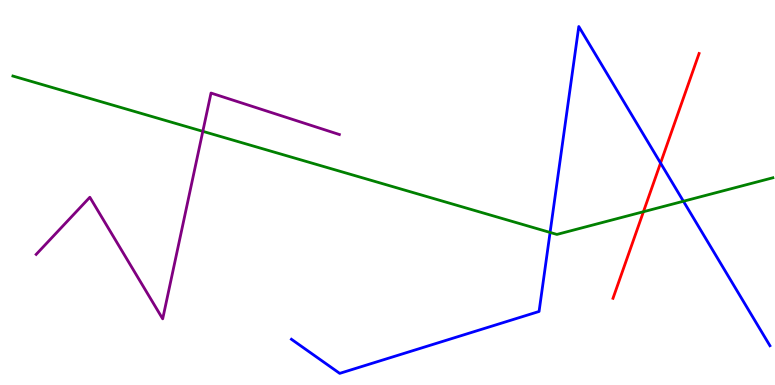[{'lines': ['blue', 'red'], 'intersections': [{'x': 8.52, 'y': 5.76}]}, {'lines': ['green', 'red'], 'intersections': [{'x': 8.3, 'y': 4.5}]}, {'lines': ['purple', 'red'], 'intersections': []}, {'lines': ['blue', 'green'], 'intersections': [{'x': 7.1, 'y': 3.96}, {'x': 8.82, 'y': 4.77}]}, {'lines': ['blue', 'purple'], 'intersections': []}, {'lines': ['green', 'purple'], 'intersections': [{'x': 2.62, 'y': 6.59}]}]